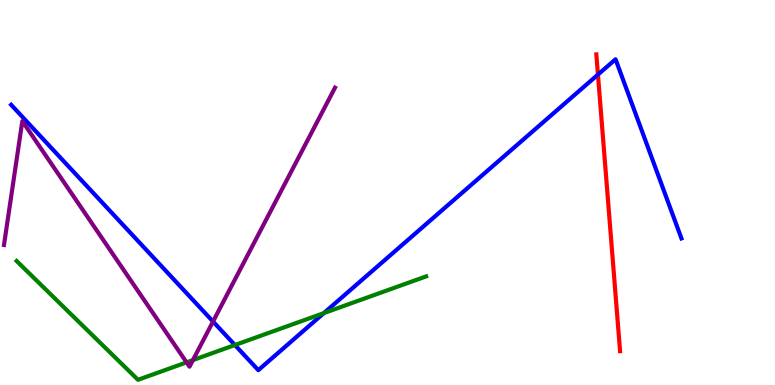[{'lines': ['blue', 'red'], 'intersections': [{'x': 7.72, 'y': 8.06}]}, {'lines': ['green', 'red'], 'intersections': []}, {'lines': ['purple', 'red'], 'intersections': []}, {'lines': ['blue', 'green'], 'intersections': [{'x': 3.03, 'y': 1.04}, {'x': 4.18, 'y': 1.87}]}, {'lines': ['blue', 'purple'], 'intersections': [{'x': 2.75, 'y': 1.65}]}, {'lines': ['green', 'purple'], 'intersections': [{'x': 2.41, 'y': 0.588}, {'x': 2.49, 'y': 0.647}]}]